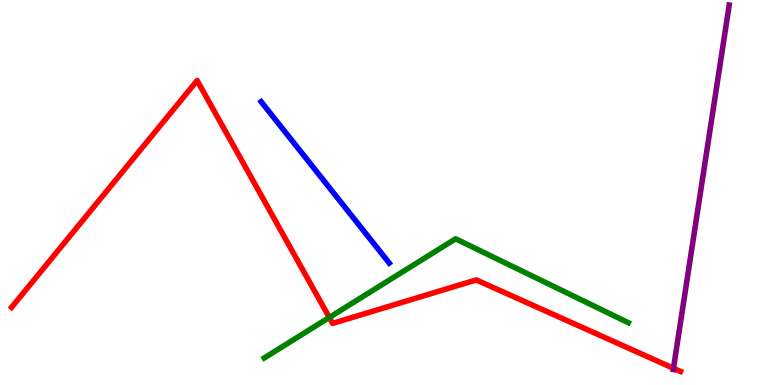[{'lines': ['blue', 'red'], 'intersections': []}, {'lines': ['green', 'red'], 'intersections': [{'x': 4.25, 'y': 1.75}]}, {'lines': ['purple', 'red'], 'intersections': [{'x': 8.69, 'y': 0.434}]}, {'lines': ['blue', 'green'], 'intersections': []}, {'lines': ['blue', 'purple'], 'intersections': []}, {'lines': ['green', 'purple'], 'intersections': []}]